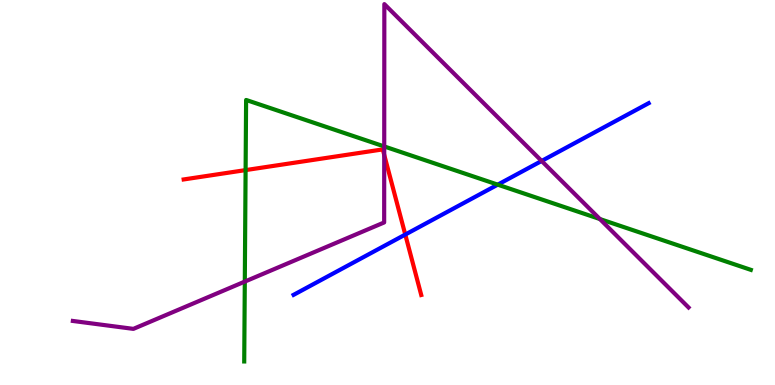[{'lines': ['blue', 'red'], 'intersections': [{'x': 5.23, 'y': 3.91}]}, {'lines': ['green', 'red'], 'intersections': [{'x': 3.17, 'y': 5.58}]}, {'lines': ['purple', 'red'], 'intersections': [{'x': 4.96, 'y': 5.98}]}, {'lines': ['blue', 'green'], 'intersections': [{'x': 6.42, 'y': 5.2}]}, {'lines': ['blue', 'purple'], 'intersections': [{'x': 6.99, 'y': 5.82}]}, {'lines': ['green', 'purple'], 'intersections': [{'x': 3.16, 'y': 2.69}, {'x': 4.96, 'y': 6.2}, {'x': 7.74, 'y': 4.31}]}]